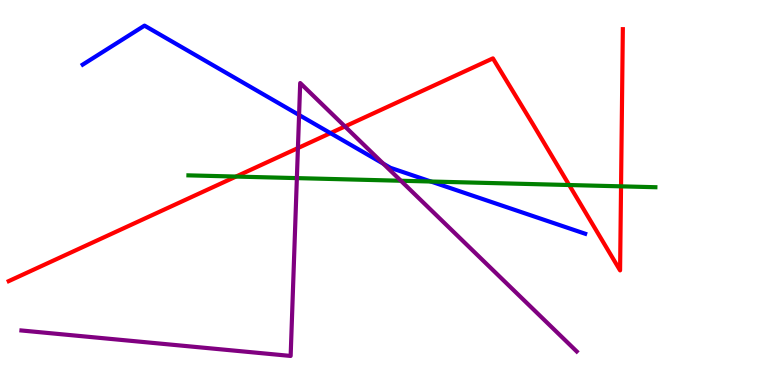[{'lines': ['blue', 'red'], 'intersections': [{'x': 4.26, 'y': 6.54}]}, {'lines': ['green', 'red'], 'intersections': [{'x': 3.05, 'y': 5.41}, {'x': 7.34, 'y': 5.19}, {'x': 8.01, 'y': 5.16}]}, {'lines': ['purple', 'red'], 'intersections': [{'x': 3.84, 'y': 6.15}, {'x': 4.45, 'y': 6.72}]}, {'lines': ['blue', 'green'], 'intersections': [{'x': 5.56, 'y': 5.29}]}, {'lines': ['blue', 'purple'], 'intersections': [{'x': 3.86, 'y': 7.01}, {'x': 4.95, 'y': 5.75}]}, {'lines': ['green', 'purple'], 'intersections': [{'x': 3.83, 'y': 5.37}, {'x': 5.17, 'y': 5.31}]}]